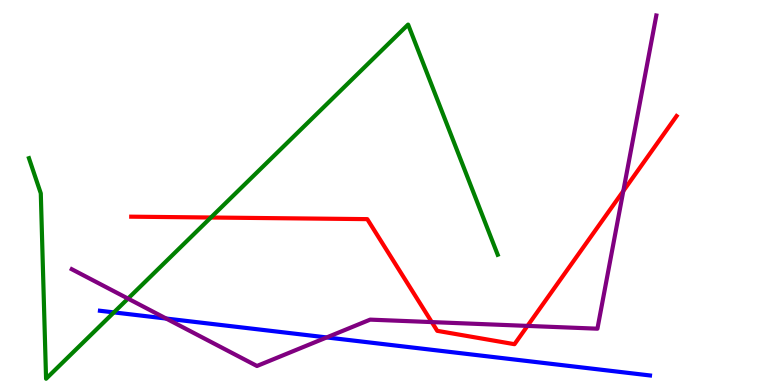[{'lines': ['blue', 'red'], 'intersections': []}, {'lines': ['green', 'red'], 'intersections': [{'x': 2.72, 'y': 4.35}]}, {'lines': ['purple', 'red'], 'intersections': [{'x': 5.57, 'y': 1.63}, {'x': 6.81, 'y': 1.53}, {'x': 8.04, 'y': 5.04}]}, {'lines': ['blue', 'green'], 'intersections': [{'x': 1.47, 'y': 1.89}]}, {'lines': ['blue', 'purple'], 'intersections': [{'x': 2.14, 'y': 1.73}, {'x': 4.22, 'y': 1.24}]}, {'lines': ['green', 'purple'], 'intersections': [{'x': 1.65, 'y': 2.24}]}]